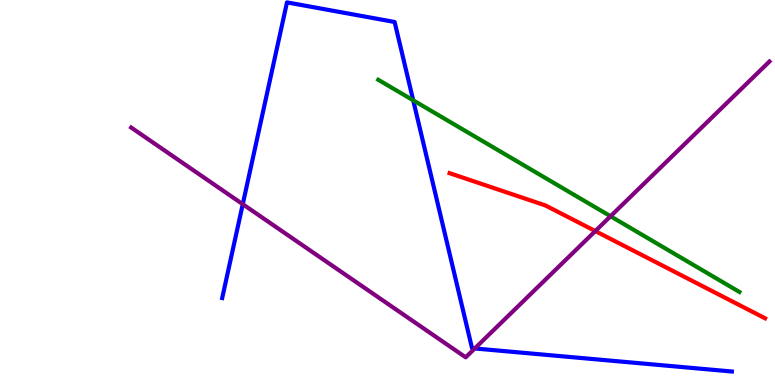[{'lines': ['blue', 'red'], 'intersections': []}, {'lines': ['green', 'red'], 'intersections': []}, {'lines': ['purple', 'red'], 'intersections': [{'x': 7.68, 'y': 4.0}]}, {'lines': ['blue', 'green'], 'intersections': [{'x': 5.33, 'y': 7.39}]}, {'lines': ['blue', 'purple'], 'intersections': [{'x': 3.13, 'y': 4.7}, {'x': 6.13, 'y': 0.949}]}, {'lines': ['green', 'purple'], 'intersections': [{'x': 7.88, 'y': 4.38}]}]